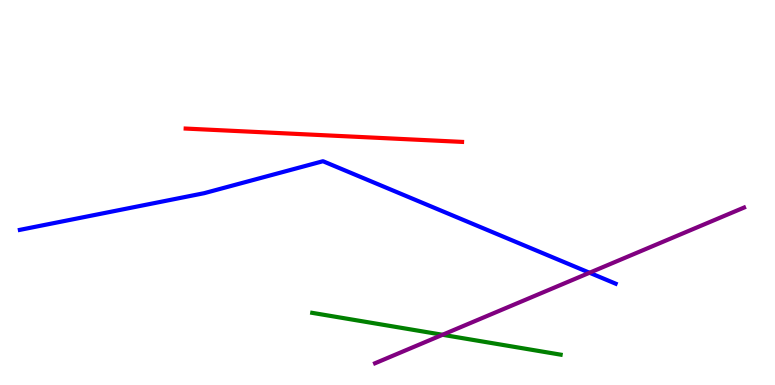[{'lines': ['blue', 'red'], 'intersections': []}, {'lines': ['green', 'red'], 'intersections': []}, {'lines': ['purple', 'red'], 'intersections': []}, {'lines': ['blue', 'green'], 'intersections': []}, {'lines': ['blue', 'purple'], 'intersections': [{'x': 7.61, 'y': 2.92}]}, {'lines': ['green', 'purple'], 'intersections': [{'x': 5.71, 'y': 1.3}]}]